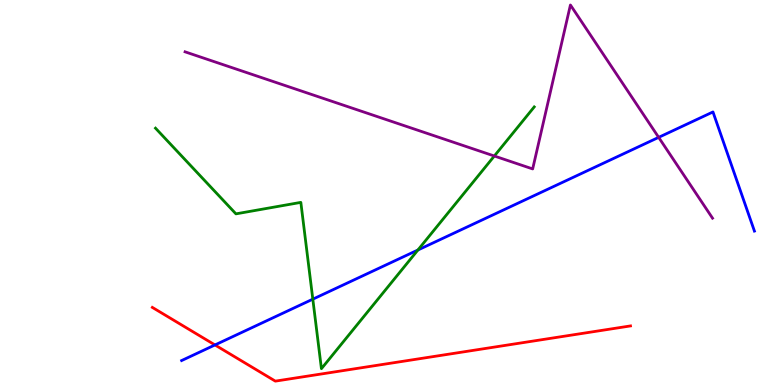[{'lines': ['blue', 'red'], 'intersections': [{'x': 2.77, 'y': 1.04}]}, {'lines': ['green', 'red'], 'intersections': []}, {'lines': ['purple', 'red'], 'intersections': []}, {'lines': ['blue', 'green'], 'intersections': [{'x': 4.04, 'y': 2.23}, {'x': 5.39, 'y': 3.51}]}, {'lines': ['blue', 'purple'], 'intersections': [{'x': 8.5, 'y': 6.43}]}, {'lines': ['green', 'purple'], 'intersections': [{'x': 6.38, 'y': 5.95}]}]